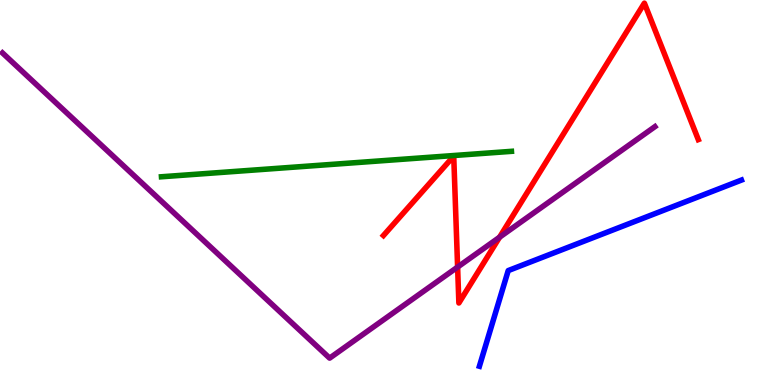[{'lines': ['blue', 'red'], 'intersections': []}, {'lines': ['green', 'red'], 'intersections': []}, {'lines': ['purple', 'red'], 'intersections': [{'x': 5.9, 'y': 3.06}, {'x': 6.45, 'y': 3.84}]}, {'lines': ['blue', 'green'], 'intersections': []}, {'lines': ['blue', 'purple'], 'intersections': []}, {'lines': ['green', 'purple'], 'intersections': []}]